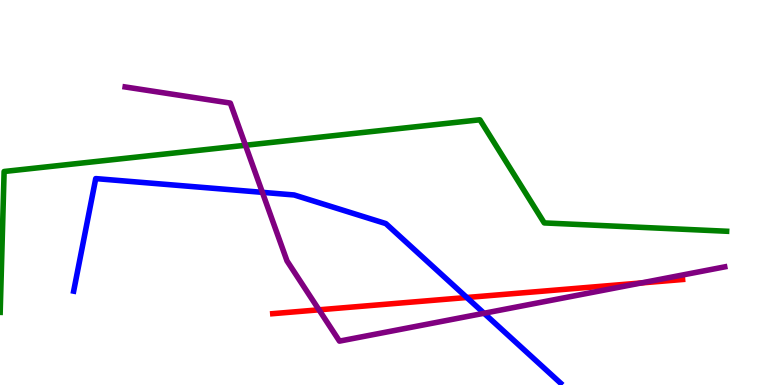[{'lines': ['blue', 'red'], 'intersections': [{'x': 6.02, 'y': 2.27}]}, {'lines': ['green', 'red'], 'intersections': []}, {'lines': ['purple', 'red'], 'intersections': [{'x': 4.12, 'y': 1.95}, {'x': 8.27, 'y': 2.65}]}, {'lines': ['blue', 'green'], 'intersections': []}, {'lines': ['blue', 'purple'], 'intersections': [{'x': 3.39, 'y': 5.0}, {'x': 6.25, 'y': 1.86}]}, {'lines': ['green', 'purple'], 'intersections': [{'x': 3.17, 'y': 6.23}]}]